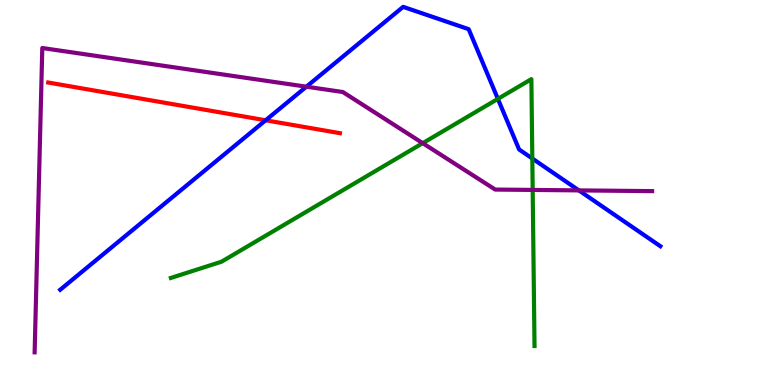[{'lines': ['blue', 'red'], 'intersections': [{'x': 3.43, 'y': 6.88}]}, {'lines': ['green', 'red'], 'intersections': []}, {'lines': ['purple', 'red'], 'intersections': []}, {'lines': ['blue', 'green'], 'intersections': [{'x': 6.42, 'y': 7.43}, {'x': 6.87, 'y': 5.88}]}, {'lines': ['blue', 'purple'], 'intersections': [{'x': 3.95, 'y': 7.75}, {'x': 7.47, 'y': 5.05}]}, {'lines': ['green', 'purple'], 'intersections': [{'x': 5.45, 'y': 6.28}, {'x': 6.87, 'y': 5.07}]}]